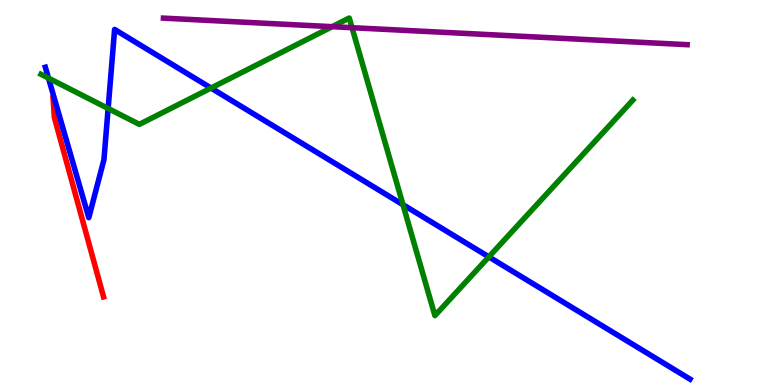[{'lines': ['blue', 'red'], 'intersections': []}, {'lines': ['green', 'red'], 'intersections': []}, {'lines': ['purple', 'red'], 'intersections': []}, {'lines': ['blue', 'green'], 'intersections': [{'x': 0.625, 'y': 7.97}, {'x': 1.4, 'y': 7.18}, {'x': 2.72, 'y': 7.71}, {'x': 5.2, 'y': 4.68}, {'x': 6.31, 'y': 3.33}]}, {'lines': ['blue', 'purple'], 'intersections': []}, {'lines': ['green', 'purple'], 'intersections': [{'x': 4.29, 'y': 9.31}, {'x': 4.54, 'y': 9.28}]}]